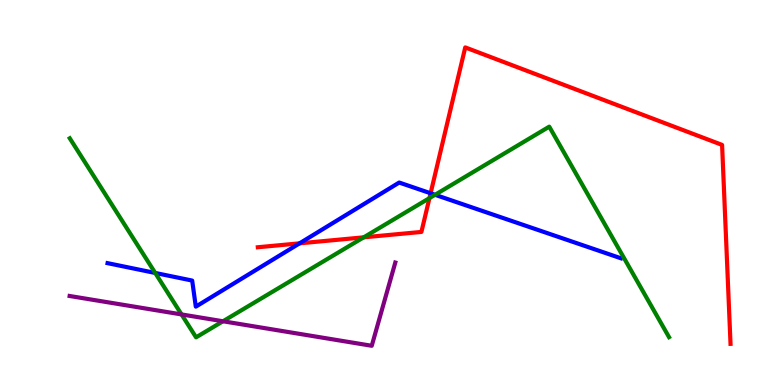[{'lines': ['blue', 'red'], 'intersections': [{'x': 3.87, 'y': 3.68}, {'x': 5.56, 'y': 4.98}]}, {'lines': ['green', 'red'], 'intersections': [{'x': 4.69, 'y': 3.84}, {'x': 5.54, 'y': 4.85}]}, {'lines': ['purple', 'red'], 'intersections': []}, {'lines': ['blue', 'green'], 'intersections': [{'x': 2.0, 'y': 2.91}, {'x': 5.61, 'y': 4.94}]}, {'lines': ['blue', 'purple'], 'intersections': []}, {'lines': ['green', 'purple'], 'intersections': [{'x': 2.34, 'y': 1.83}, {'x': 2.88, 'y': 1.66}]}]